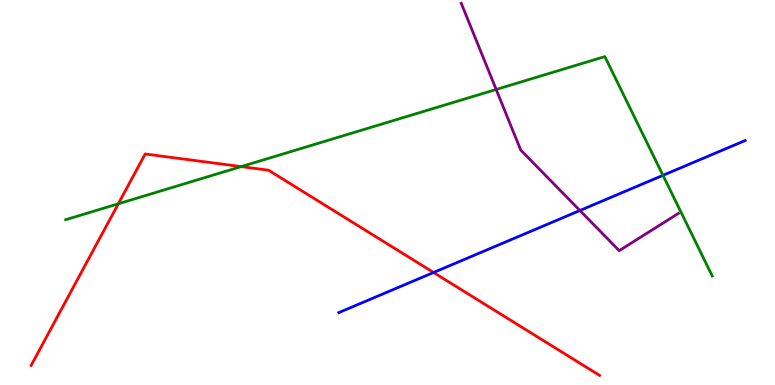[{'lines': ['blue', 'red'], 'intersections': [{'x': 5.59, 'y': 2.92}]}, {'lines': ['green', 'red'], 'intersections': [{'x': 1.53, 'y': 4.71}, {'x': 3.11, 'y': 5.67}]}, {'lines': ['purple', 'red'], 'intersections': []}, {'lines': ['blue', 'green'], 'intersections': [{'x': 8.55, 'y': 5.45}]}, {'lines': ['blue', 'purple'], 'intersections': [{'x': 7.48, 'y': 4.53}]}, {'lines': ['green', 'purple'], 'intersections': [{'x': 6.4, 'y': 7.68}]}]